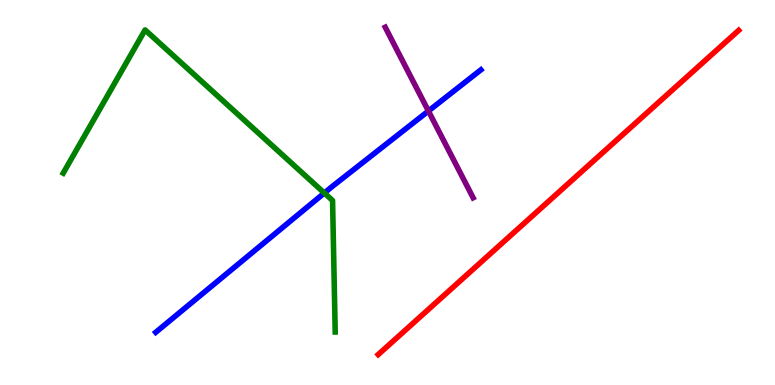[{'lines': ['blue', 'red'], 'intersections': []}, {'lines': ['green', 'red'], 'intersections': []}, {'lines': ['purple', 'red'], 'intersections': []}, {'lines': ['blue', 'green'], 'intersections': [{'x': 4.18, 'y': 4.99}]}, {'lines': ['blue', 'purple'], 'intersections': [{'x': 5.53, 'y': 7.12}]}, {'lines': ['green', 'purple'], 'intersections': []}]